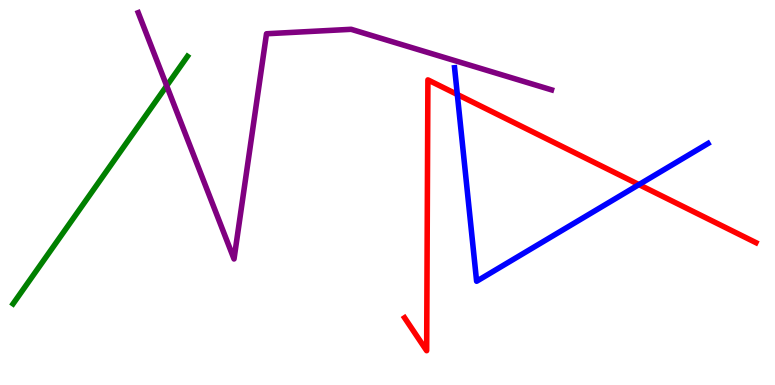[{'lines': ['blue', 'red'], 'intersections': [{'x': 5.9, 'y': 7.55}, {'x': 8.24, 'y': 5.21}]}, {'lines': ['green', 'red'], 'intersections': []}, {'lines': ['purple', 'red'], 'intersections': []}, {'lines': ['blue', 'green'], 'intersections': []}, {'lines': ['blue', 'purple'], 'intersections': []}, {'lines': ['green', 'purple'], 'intersections': [{'x': 2.15, 'y': 7.77}]}]